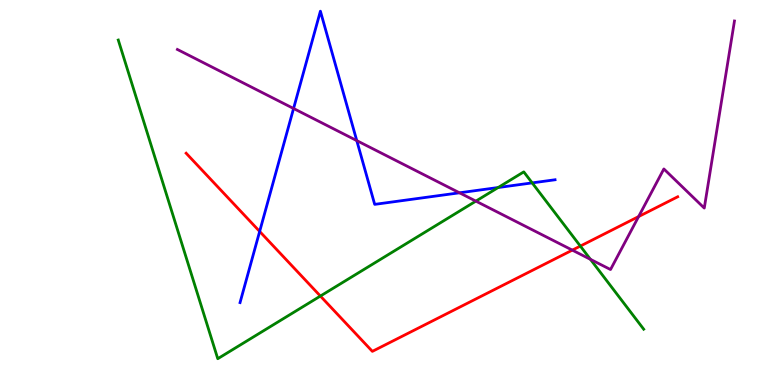[{'lines': ['blue', 'red'], 'intersections': [{'x': 3.35, 'y': 3.99}]}, {'lines': ['green', 'red'], 'intersections': [{'x': 4.13, 'y': 2.31}, {'x': 7.49, 'y': 3.61}]}, {'lines': ['purple', 'red'], 'intersections': [{'x': 7.38, 'y': 3.5}, {'x': 8.24, 'y': 4.37}]}, {'lines': ['blue', 'green'], 'intersections': [{'x': 6.43, 'y': 5.13}, {'x': 6.87, 'y': 5.25}]}, {'lines': ['blue', 'purple'], 'intersections': [{'x': 3.79, 'y': 7.18}, {'x': 4.6, 'y': 6.35}, {'x': 5.93, 'y': 4.99}]}, {'lines': ['green', 'purple'], 'intersections': [{'x': 6.14, 'y': 4.78}, {'x': 7.62, 'y': 3.26}]}]